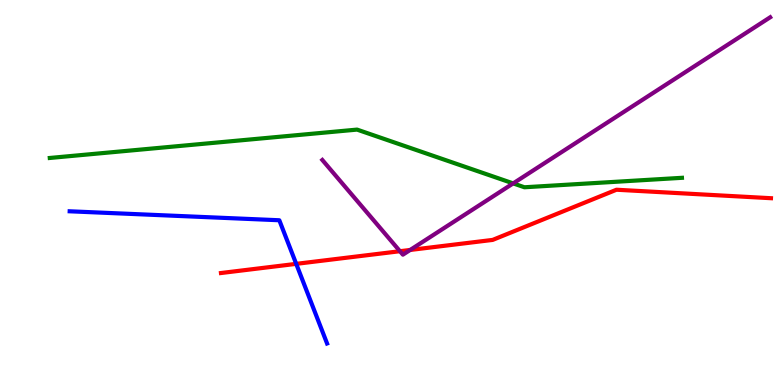[{'lines': ['blue', 'red'], 'intersections': [{'x': 3.82, 'y': 3.15}]}, {'lines': ['green', 'red'], 'intersections': []}, {'lines': ['purple', 'red'], 'intersections': [{'x': 5.16, 'y': 3.47}, {'x': 5.29, 'y': 3.51}]}, {'lines': ['blue', 'green'], 'intersections': []}, {'lines': ['blue', 'purple'], 'intersections': []}, {'lines': ['green', 'purple'], 'intersections': [{'x': 6.62, 'y': 5.24}]}]